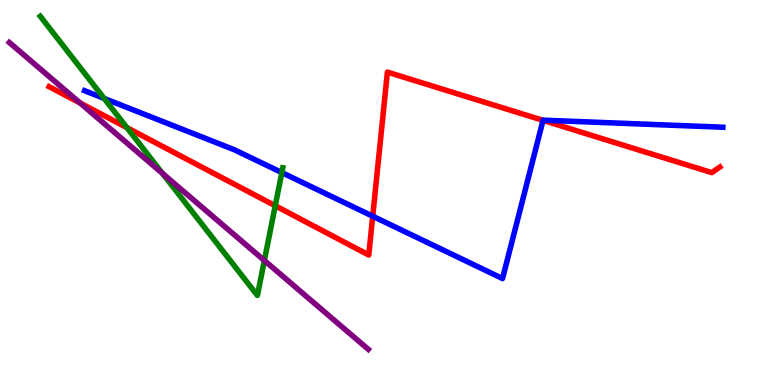[{'lines': ['blue', 'red'], 'intersections': [{'x': 4.81, 'y': 4.38}, {'x': 7.01, 'y': 6.87}]}, {'lines': ['green', 'red'], 'intersections': [{'x': 1.64, 'y': 6.68}, {'x': 3.55, 'y': 4.66}]}, {'lines': ['purple', 'red'], 'intersections': [{'x': 1.03, 'y': 7.32}]}, {'lines': ['blue', 'green'], 'intersections': [{'x': 1.34, 'y': 7.44}, {'x': 3.64, 'y': 5.52}]}, {'lines': ['blue', 'purple'], 'intersections': []}, {'lines': ['green', 'purple'], 'intersections': [{'x': 2.1, 'y': 5.5}, {'x': 3.41, 'y': 3.23}]}]